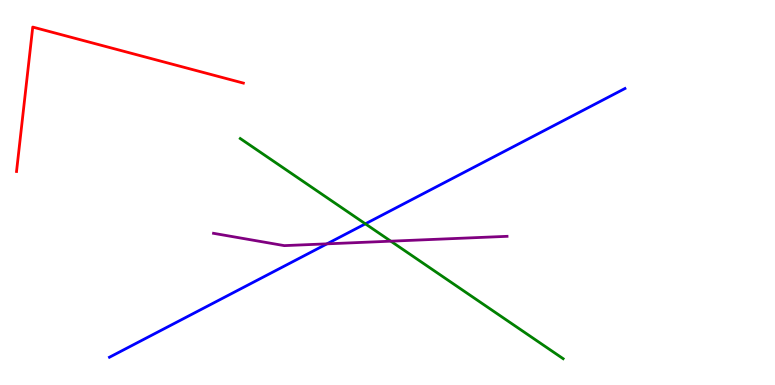[{'lines': ['blue', 'red'], 'intersections': []}, {'lines': ['green', 'red'], 'intersections': []}, {'lines': ['purple', 'red'], 'intersections': []}, {'lines': ['blue', 'green'], 'intersections': [{'x': 4.71, 'y': 4.19}]}, {'lines': ['blue', 'purple'], 'intersections': [{'x': 4.22, 'y': 3.67}]}, {'lines': ['green', 'purple'], 'intersections': [{'x': 5.04, 'y': 3.74}]}]